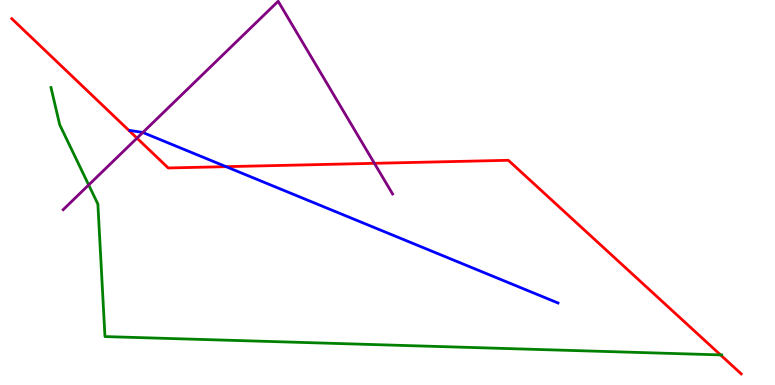[{'lines': ['blue', 'red'], 'intersections': [{'x': 2.92, 'y': 5.67}]}, {'lines': ['green', 'red'], 'intersections': [{'x': 9.3, 'y': 0.782}]}, {'lines': ['purple', 'red'], 'intersections': [{'x': 1.77, 'y': 6.41}, {'x': 4.83, 'y': 5.76}]}, {'lines': ['blue', 'green'], 'intersections': []}, {'lines': ['blue', 'purple'], 'intersections': [{'x': 1.84, 'y': 6.56}]}, {'lines': ['green', 'purple'], 'intersections': [{'x': 1.14, 'y': 5.2}]}]